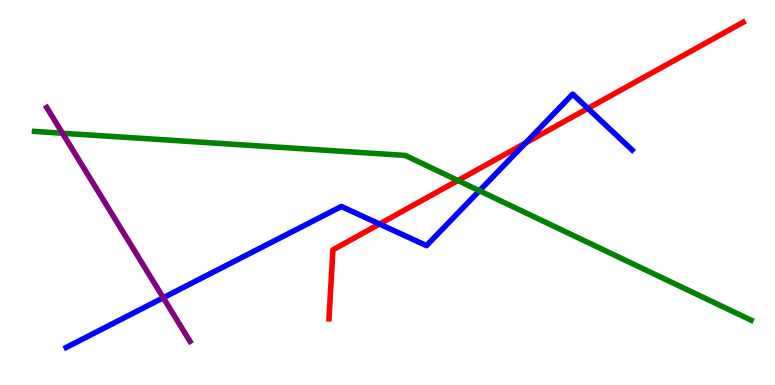[{'lines': ['blue', 'red'], 'intersections': [{'x': 4.9, 'y': 4.18}, {'x': 6.78, 'y': 6.29}, {'x': 7.59, 'y': 7.18}]}, {'lines': ['green', 'red'], 'intersections': [{'x': 5.91, 'y': 5.31}]}, {'lines': ['purple', 'red'], 'intersections': []}, {'lines': ['blue', 'green'], 'intersections': [{'x': 6.19, 'y': 5.05}]}, {'lines': ['blue', 'purple'], 'intersections': [{'x': 2.11, 'y': 2.27}]}, {'lines': ['green', 'purple'], 'intersections': [{'x': 0.806, 'y': 6.54}]}]